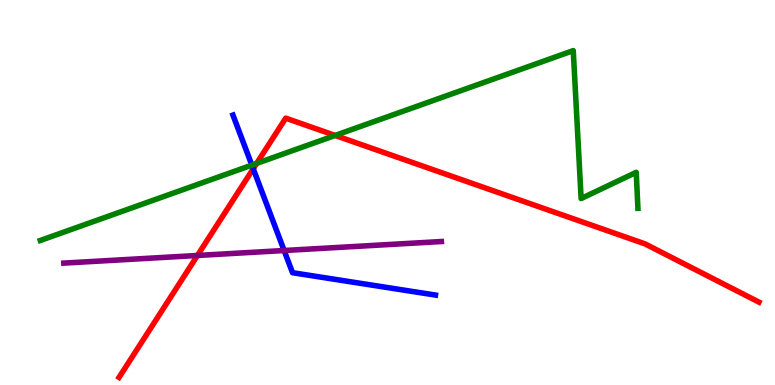[{'lines': ['blue', 'red'], 'intersections': [{'x': 3.27, 'y': 5.62}]}, {'lines': ['green', 'red'], 'intersections': [{'x': 3.31, 'y': 5.76}, {'x': 4.32, 'y': 6.48}]}, {'lines': ['purple', 'red'], 'intersections': [{'x': 2.55, 'y': 3.36}]}, {'lines': ['blue', 'green'], 'intersections': [{'x': 3.25, 'y': 5.71}]}, {'lines': ['blue', 'purple'], 'intersections': [{'x': 3.67, 'y': 3.49}]}, {'lines': ['green', 'purple'], 'intersections': []}]